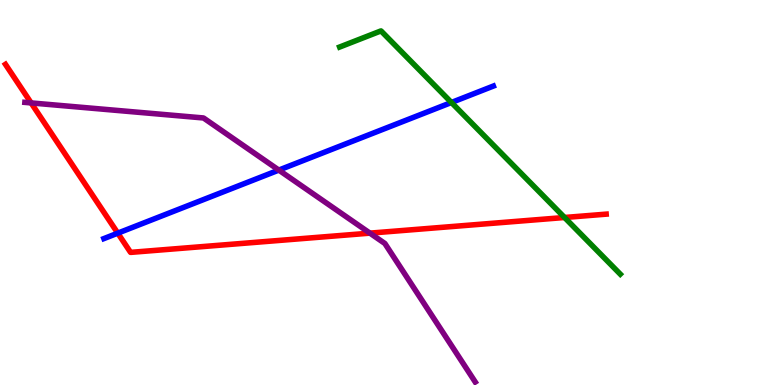[{'lines': ['blue', 'red'], 'intersections': [{'x': 1.52, 'y': 3.94}]}, {'lines': ['green', 'red'], 'intersections': [{'x': 7.28, 'y': 4.35}]}, {'lines': ['purple', 'red'], 'intersections': [{'x': 0.401, 'y': 7.33}, {'x': 4.77, 'y': 3.94}]}, {'lines': ['blue', 'green'], 'intersections': [{'x': 5.82, 'y': 7.34}]}, {'lines': ['blue', 'purple'], 'intersections': [{'x': 3.6, 'y': 5.58}]}, {'lines': ['green', 'purple'], 'intersections': []}]